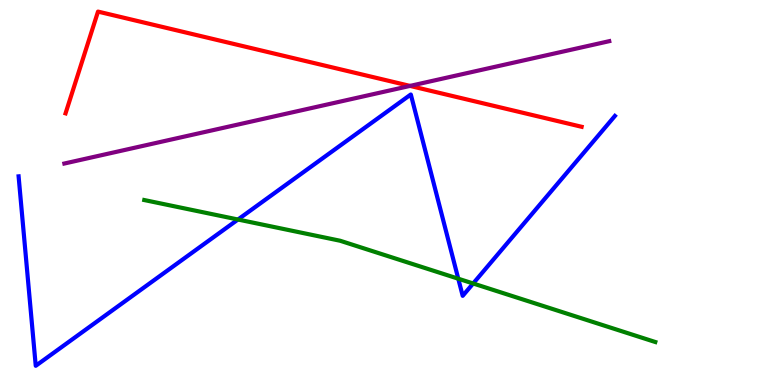[{'lines': ['blue', 'red'], 'intersections': []}, {'lines': ['green', 'red'], 'intersections': []}, {'lines': ['purple', 'red'], 'intersections': [{'x': 5.29, 'y': 7.77}]}, {'lines': ['blue', 'green'], 'intersections': [{'x': 3.07, 'y': 4.3}, {'x': 5.91, 'y': 2.76}, {'x': 6.11, 'y': 2.64}]}, {'lines': ['blue', 'purple'], 'intersections': []}, {'lines': ['green', 'purple'], 'intersections': []}]